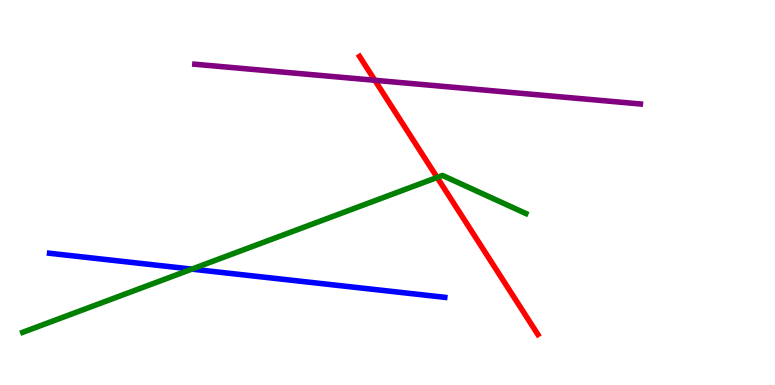[{'lines': ['blue', 'red'], 'intersections': []}, {'lines': ['green', 'red'], 'intersections': [{'x': 5.64, 'y': 5.39}]}, {'lines': ['purple', 'red'], 'intersections': [{'x': 4.84, 'y': 7.91}]}, {'lines': ['blue', 'green'], 'intersections': [{'x': 2.48, 'y': 3.01}]}, {'lines': ['blue', 'purple'], 'intersections': []}, {'lines': ['green', 'purple'], 'intersections': []}]